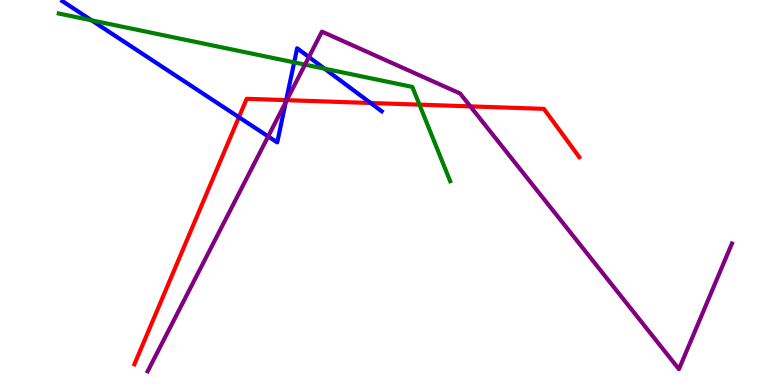[{'lines': ['blue', 'red'], 'intersections': [{'x': 3.08, 'y': 6.96}, {'x': 3.69, 'y': 7.4}, {'x': 4.78, 'y': 7.32}]}, {'lines': ['green', 'red'], 'intersections': [{'x': 5.41, 'y': 7.28}]}, {'lines': ['purple', 'red'], 'intersections': [{'x': 3.7, 'y': 7.4}, {'x': 6.07, 'y': 7.24}]}, {'lines': ['blue', 'green'], 'intersections': [{'x': 1.18, 'y': 9.47}, {'x': 3.8, 'y': 8.38}, {'x': 4.19, 'y': 8.22}]}, {'lines': ['blue', 'purple'], 'intersections': [{'x': 3.46, 'y': 6.46}, {'x': 3.69, 'y': 7.35}, {'x': 3.99, 'y': 8.52}]}, {'lines': ['green', 'purple'], 'intersections': [{'x': 3.94, 'y': 8.32}]}]